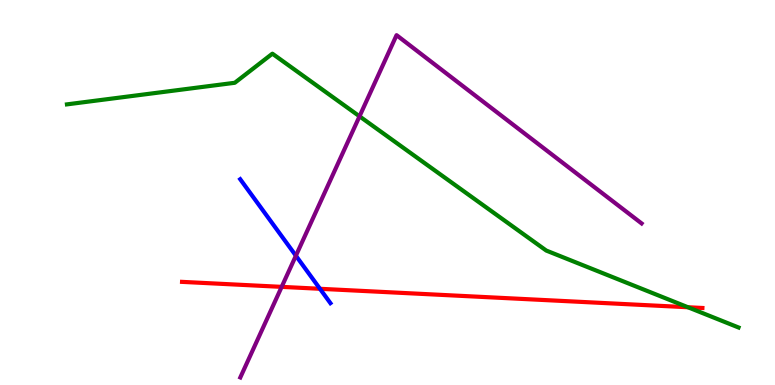[{'lines': ['blue', 'red'], 'intersections': [{'x': 4.13, 'y': 2.5}]}, {'lines': ['green', 'red'], 'intersections': [{'x': 8.88, 'y': 2.02}]}, {'lines': ['purple', 'red'], 'intersections': [{'x': 3.63, 'y': 2.55}]}, {'lines': ['blue', 'green'], 'intersections': []}, {'lines': ['blue', 'purple'], 'intersections': [{'x': 3.82, 'y': 3.36}]}, {'lines': ['green', 'purple'], 'intersections': [{'x': 4.64, 'y': 6.98}]}]